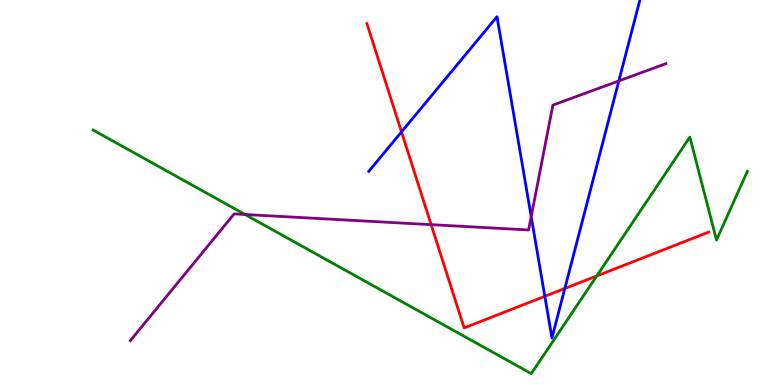[{'lines': ['blue', 'red'], 'intersections': [{'x': 5.18, 'y': 6.57}, {'x': 7.03, 'y': 2.3}, {'x': 7.29, 'y': 2.51}]}, {'lines': ['green', 'red'], 'intersections': [{'x': 7.7, 'y': 2.83}]}, {'lines': ['purple', 'red'], 'intersections': [{'x': 5.56, 'y': 4.16}]}, {'lines': ['blue', 'green'], 'intersections': []}, {'lines': ['blue', 'purple'], 'intersections': [{'x': 6.85, 'y': 4.37}, {'x': 7.98, 'y': 7.9}]}, {'lines': ['green', 'purple'], 'intersections': [{'x': 3.16, 'y': 4.43}]}]